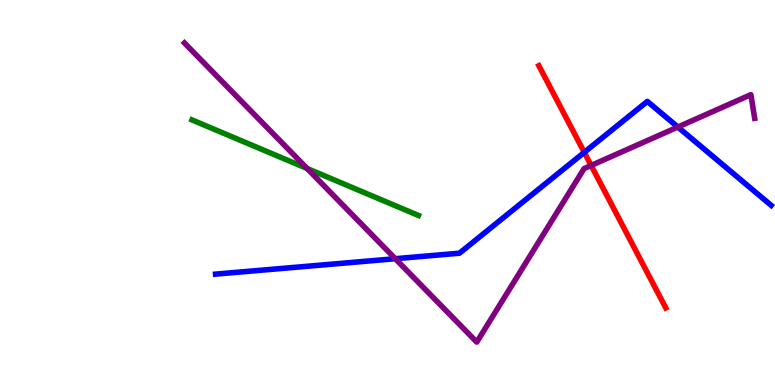[{'lines': ['blue', 'red'], 'intersections': [{'x': 7.54, 'y': 6.04}]}, {'lines': ['green', 'red'], 'intersections': []}, {'lines': ['purple', 'red'], 'intersections': [{'x': 7.63, 'y': 5.7}]}, {'lines': ['blue', 'green'], 'intersections': []}, {'lines': ['blue', 'purple'], 'intersections': [{'x': 5.1, 'y': 3.28}, {'x': 8.75, 'y': 6.7}]}, {'lines': ['green', 'purple'], 'intersections': [{'x': 3.96, 'y': 5.62}]}]